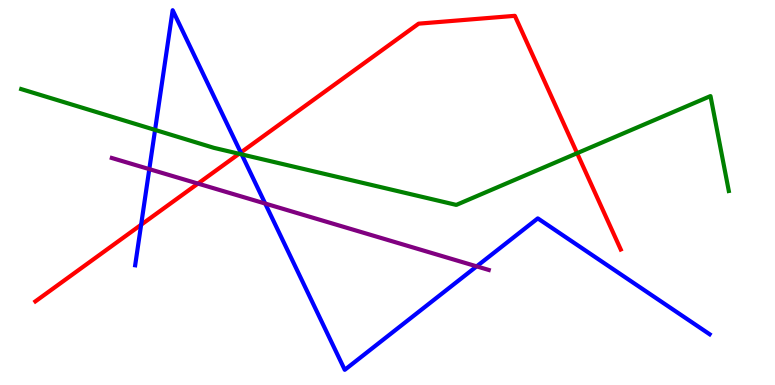[{'lines': ['blue', 'red'], 'intersections': [{'x': 1.82, 'y': 4.16}, {'x': 3.11, 'y': 6.04}]}, {'lines': ['green', 'red'], 'intersections': [{'x': 3.08, 'y': 6.01}, {'x': 7.45, 'y': 6.02}]}, {'lines': ['purple', 'red'], 'intersections': [{'x': 2.55, 'y': 5.23}]}, {'lines': ['blue', 'green'], 'intersections': [{'x': 2.0, 'y': 6.63}, {'x': 3.12, 'y': 5.99}]}, {'lines': ['blue', 'purple'], 'intersections': [{'x': 1.93, 'y': 5.61}, {'x': 3.42, 'y': 4.71}, {'x': 6.15, 'y': 3.08}]}, {'lines': ['green', 'purple'], 'intersections': []}]